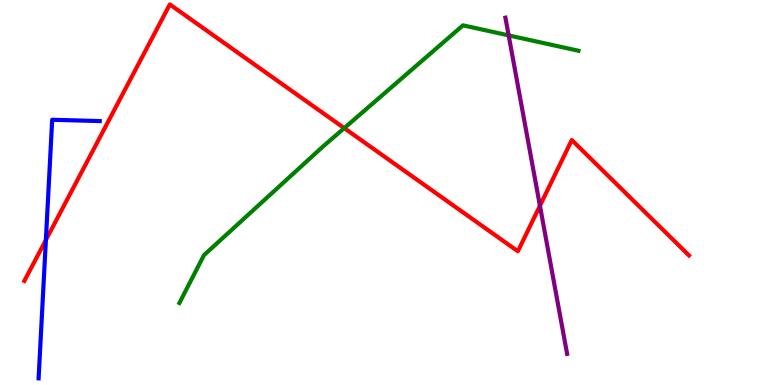[{'lines': ['blue', 'red'], 'intersections': [{'x': 0.592, 'y': 3.77}]}, {'lines': ['green', 'red'], 'intersections': [{'x': 4.44, 'y': 6.67}]}, {'lines': ['purple', 'red'], 'intersections': [{'x': 6.97, 'y': 4.66}]}, {'lines': ['blue', 'green'], 'intersections': []}, {'lines': ['blue', 'purple'], 'intersections': []}, {'lines': ['green', 'purple'], 'intersections': [{'x': 6.56, 'y': 9.08}]}]